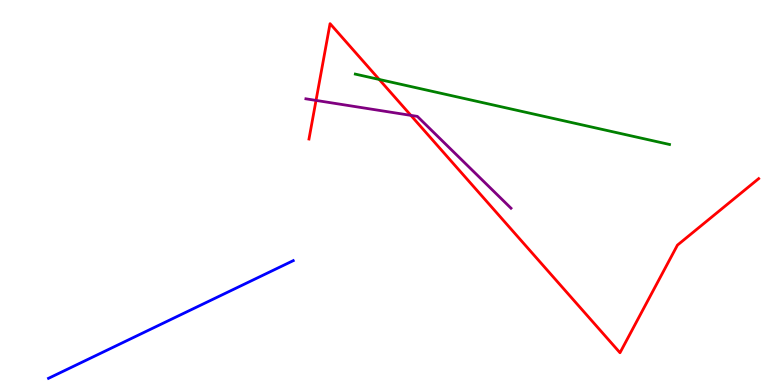[{'lines': ['blue', 'red'], 'intersections': []}, {'lines': ['green', 'red'], 'intersections': [{'x': 4.89, 'y': 7.94}]}, {'lines': ['purple', 'red'], 'intersections': [{'x': 4.08, 'y': 7.39}, {'x': 5.3, 'y': 7.0}]}, {'lines': ['blue', 'green'], 'intersections': []}, {'lines': ['blue', 'purple'], 'intersections': []}, {'lines': ['green', 'purple'], 'intersections': []}]